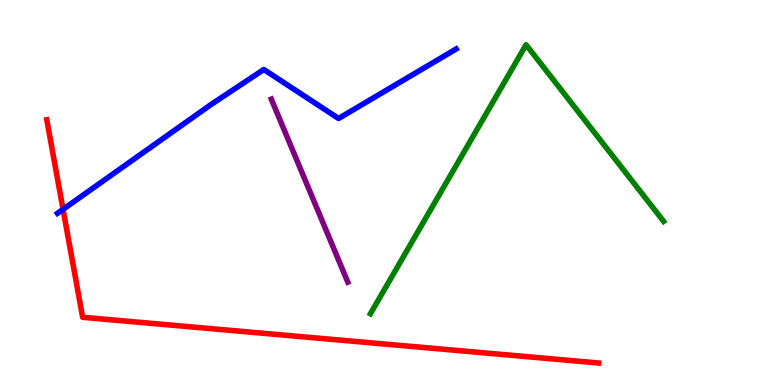[{'lines': ['blue', 'red'], 'intersections': [{'x': 0.814, 'y': 4.56}]}, {'lines': ['green', 'red'], 'intersections': []}, {'lines': ['purple', 'red'], 'intersections': []}, {'lines': ['blue', 'green'], 'intersections': []}, {'lines': ['blue', 'purple'], 'intersections': []}, {'lines': ['green', 'purple'], 'intersections': []}]